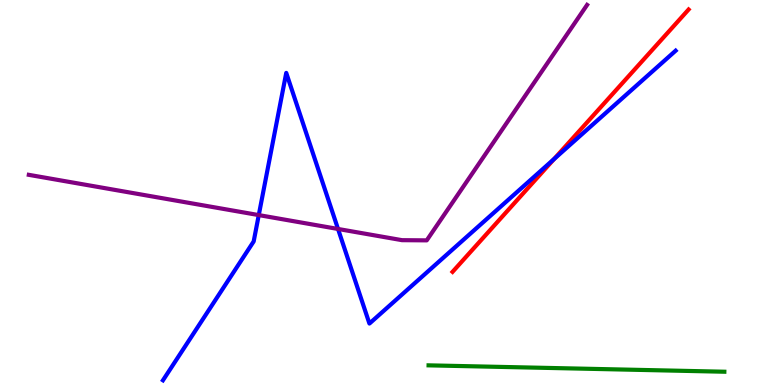[{'lines': ['blue', 'red'], 'intersections': [{'x': 7.15, 'y': 5.87}]}, {'lines': ['green', 'red'], 'intersections': []}, {'lines': ['purple', 'red'], 'intersections': []}, {'lines': ['blue', 'green'], 'intersections': []}, {'lines': ['blue', 'purple'], 'intersections': [{'x': 3.34, 'y': 4.41}, {'x': 4.36, 'y': 4.05}]}, {'lines': ['green', 'purple'], 'intersections': []}]